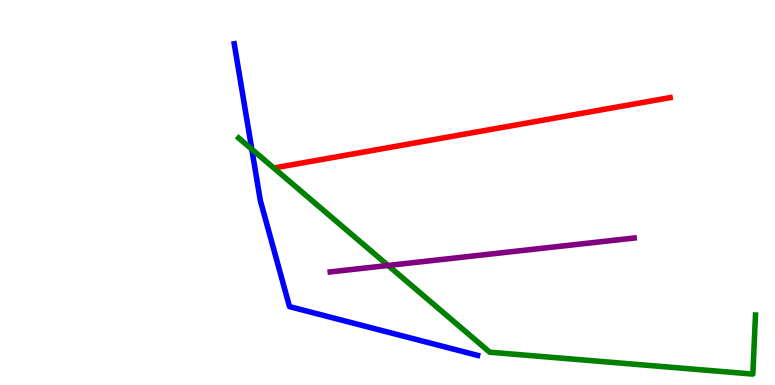[{'lines': ['blue', 'red'], 'intersections': []}, {'lines': ['green', 'red'], 'intersections': []}, {'lines': ['purple', 'red'], 'intersections': []}, {'lines': ['blue', 'green'], 'intersections': [{'x': 3.25, 'y': 6.12}]}, {'lines': ['blue', 'purple'], 'intersections': []}, {'lines': ['green', 'purple'], 'intersections': [{'x': 5.01, 'y': 3.1}]}]